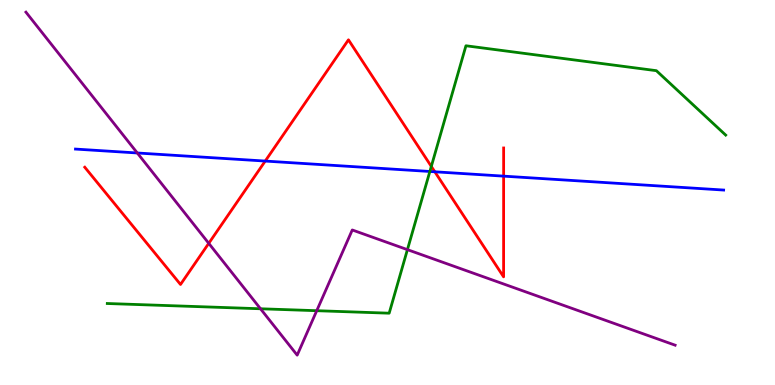[{'lines': ['blue', 'red'], 'intersections': [{'x': 3.42, 'y': 5.82}, {'x': 5.61, 'y': 5.54}, {'x': 6.5, 'y': 5.42}]}, {'lines': ['green', 'red'], 'intersections': [{'x': 5.57, 'y': 5.68}]}, {'lines': ['purple', 'red'], 'intersections': [{'x': 2.69, 'y': 3.68}]}, {'lines': ['blue', 'green'], 'intersections': [{'x': 5.55, 'y': 5.55}]}, {'lines': ['blue', 'purple'], 'intersections': [{'x': 1.77, 'y': 6.03}]}, {'lines': ['green', 'purple'], 'intersections': [{'x': 3.36, 'y': 1.98}, {'x': 4.09, 'y': 1.93}, {'x': 5.26, 'y': 3.52}]}]